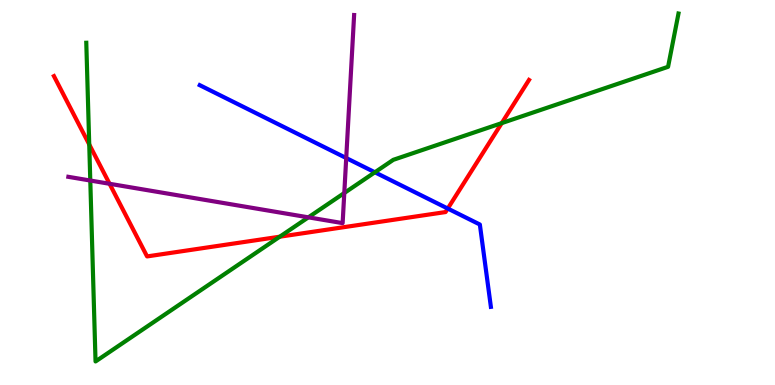[{'lines': ['blue', 'red'], 'intersections': [{'x': 5.78, 'y': 4.58}]}, {'lines': ['green', 'red'], 'intersections': [{'x': 1.15, 'y': 6.25}, {'x': 3.61, 'y': 3.85}, {'x': 6.47, 'y': 6.8}]}, {'lines': ['purple', 'red'], 'intersections': [{'x': 1.41, 'y': 5.23}]}, {'lines': ['blue', 'green'], 'intersections': [{'x': 4.84, 'y': 5.52}]}, {'lines': ['blue', 'purple'], 'intersections': [{'x': 4.47, 'y': 5.9}]}, {'lines': ['green', 'purple'], 'intersections': [{'x': 1.16, 'y': 5.31}, {'x': 3.98, 'y': 4.35}, {'x': 4.44, 'y': 4.99}]}]